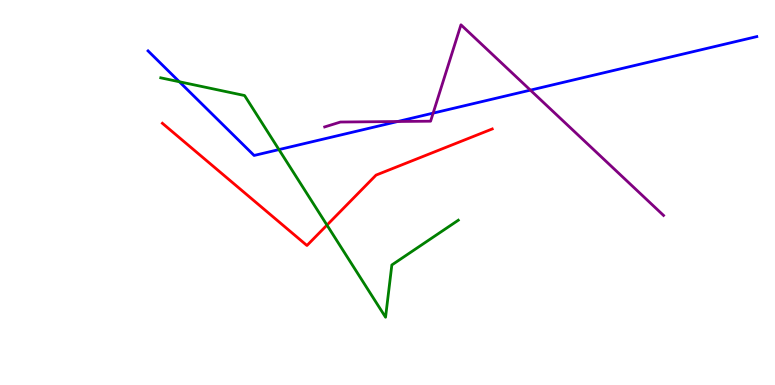[{'lines': ['blue', 'red'], 'intersections': []}, {'lines': ['green', 'red'], 'intersections': [{'x': 4.22, 'y': 4.15}]}, {'lines': ['purple', 'red'], 'intersections': []}, {'lines': ['blue', 'green'], 'intersections': [{'x': 2.31, 'y': 7.88}, {'x': 3.6, 'y': 6.11}]}, {'lines': ['blue', 'purple'], 'intersections': [{'x': 5.13, 'y': 6.84}, {'x': 5.59, 'y': 7.06}, {'x': 6.84, 'y': 7.66}]}, {'lines': ['green', 'purple'], 'intersections': []}]